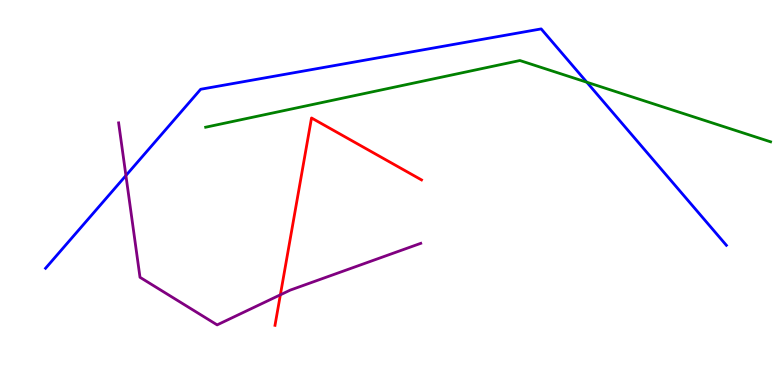[{'lines': ['blue', 'red'], 'intersections': []}, {'lines': ['green', 'red'], 'intersections': []}, {'lines': ['purple', 'red'], 'intersections': [{'x': 3.62, 'y': 2.34}]}, {'lines': ['blue', 'green'], 'intersections': [{'x': 7.57, 'y': 7.86}]}, {'lines': ['blue', 'purple'], 'intersections': [{'x': 1.62, 'y': 5.44}]}, {'lines': ['green', 'purple'], 'intersections': []}]